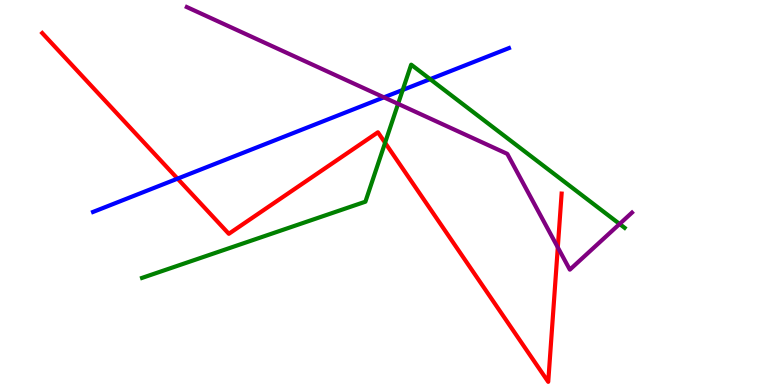[{'lines': ['blue', 'red'], 'intersections': [{'x': 2.29, 'y': 5.36}]}, {'lines': ['green', 'red'], 'intersections': [{'x': 4.97, 'y': 6.29}]}, {'lines': ['purple', 'red'], 'intersections': [{'x': 7.2, 'y': 3.57}]}, {'lines': ['blue', 'green'], 'intersections': [{'x': 5.2, 'y': 7.66}, {'x': 5.55, 'y': 7.94}]}, {'lines': ['blue', 'purple'], 'intersections': [{'x': 4.95, 'y': 7.47}]}, {'lines': ['green', 'purple'], 'intersections': [{'x': 5.14, 'y': 7.3}, {'x': 7.99, 'y': 4.18}]}]